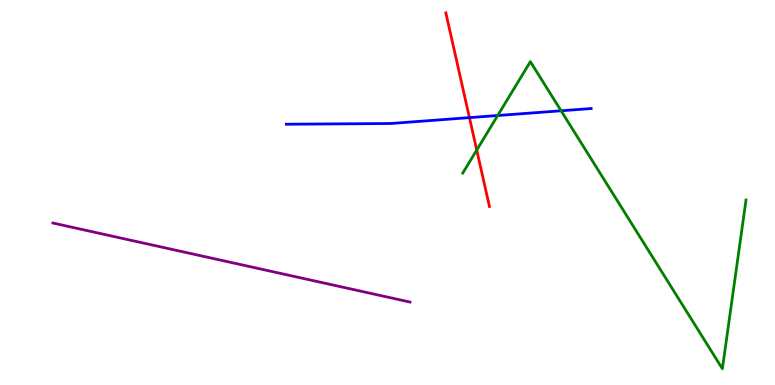[{'lines': ['blue', 'red'], 'intersections': [{'x': 6.06, 'y': 6.94}]}, {'lines': ['green', 'red'], 'intersections': [{'x': 6.15, 'y': 6.1}]}, {'lines': ['purple', 'red'], 'intersections': []}, {'lines': ['blue', 'green'], 'intersections': [{'x': 6.42, 'y': 7.0}, {'x': 7.24, 'y': 7.12}]}, {'lines': ['blue', 'purple'], 'intersections': []}, {'lines': ['green', 'purple'], 'intersections': []}]